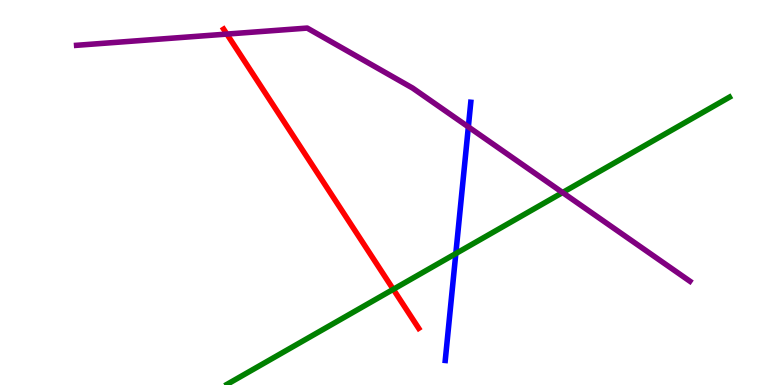[{'lines': ['blue', 'red'], 'intersections': []}, {'lines': ['green', 'red'], 'intersections': [{'x': 5.07, 'y': 2.49}]}, {'lines': ['purple', 'red'], 'intersections': [{'x': 2.93, 'y': 9.11}]}, {'lines': ['blue', 'green'], 'intersections': [{'x': 5.88, 'y': 3.41}]}, {'lines': ['blue', 'purple'], 'intersections': [{'x': 6.04, 'y': 6.7}]}, {'lines': ['green', 'purple'], 'intersections': [{'x': 7.26, 'y': 5.0}]}]